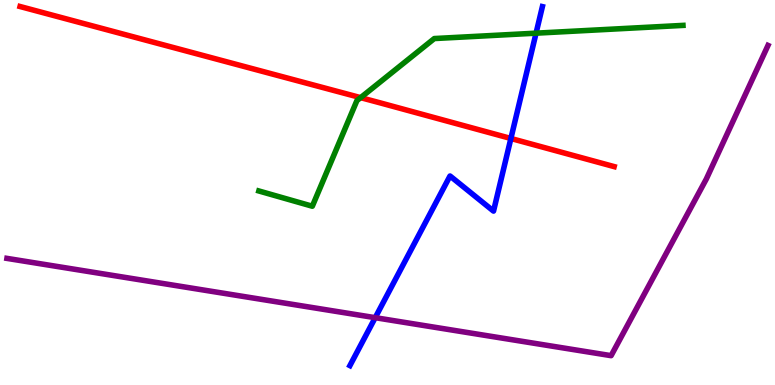[{'lines': ['blue', 'red'], 'intersections': [{'x': 6.59, 'y': 6.4}]}, {'lines': ['green', 'red'], 'intersections': [{'x': 4.65, 'y': 7.46}]}, {'lines': ['purple', 'red'], 'intersections': []}, {'lines': ['blue', 'green'], 'intersections': [{'x': 6.92, 'y': 9.14}]}, {'lines': ['blue', 'purple'], 'intersections': [{'x': 4.84, 'y': 1.75}]}, {'lines': ['green', 'purple'], 'intersections': []}]